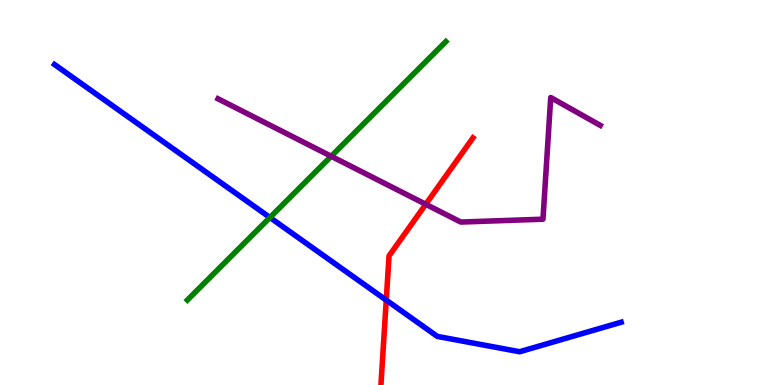[{'lines': ['blue', 'red'], 'intersections': [{'x': 4.98, 'y': 2.2}]}, {'lines': ['green', 'red'], 'intersections': []}, {'lines': ['purple', 'red'], 'intersections': [{'x': 5.49, 'y': 4.69}]}, {'lines': ['blue', 'green'], 'intersections': [{'x': 3.48, 'y': 4.35}]}, {'lines': ['blue', 'purple'], 'intersections': []}, {'lines': ['green', 'purple'], 'intersections': [{'x': 4.27, 'y': 5.94}]}]